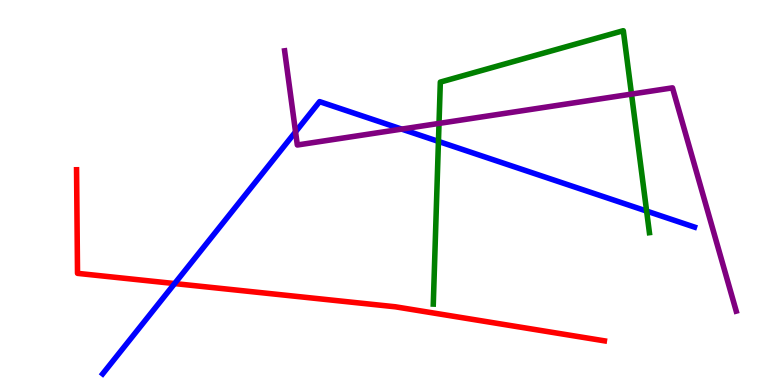[{'lines': ['blue', 'red'], 'intersections': [{'x': 2.25, 'y': 2.63}]}, {'lines': ['green', 'red'], 'intersections': []}, {'lines': ['purple', 'red'], 'intersections': []}, {'lines': ['blue', 'green'], 'intersections': [{'x': 5.66, 'y': 6.33}, {'x': 8.34, 'y': 4.52}]}, {'lines': ['blue', 'purple'], 'intersections': [{'x': 3.81, 'y': 6.58}, {'x': 5.18, 'y': 6.65}]}, {'lines': ['green', 'purple'], 'intersections': [{'x': 5.66, 'y': 6.79}, {'x': 8.15, 'y': 7.56}]}]